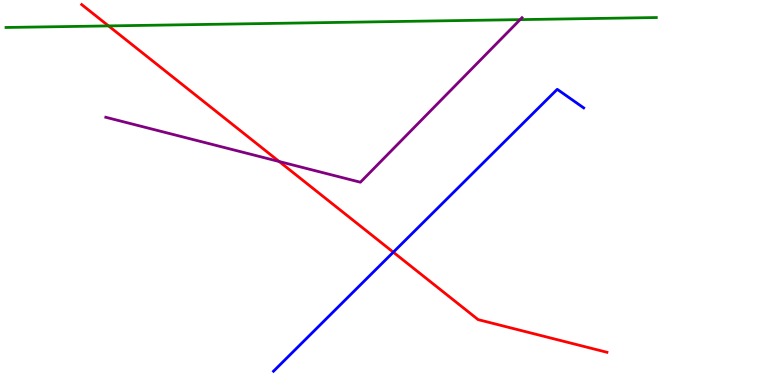[{'lines': ['blue', 'red'], 'intersections': [{'x': 5.07, 'y': 3.45}]}, {'lines': ['green', 'red'], 'intersections': [{'x': 1.4, 'y': 9.33}]}, {'lines': ['purple', 'red'], 'intersections': [{'x': 3.6, 'y': 5.81}]}, {'lines': ['blue', 'green'], 'intersections': []}, {'lines': ['blue', 'purple'], 'intersections': []}, {'lines': ['green', 'purple'], 'intersections': [{'x': 6.71, 'y': 9.49}]}]